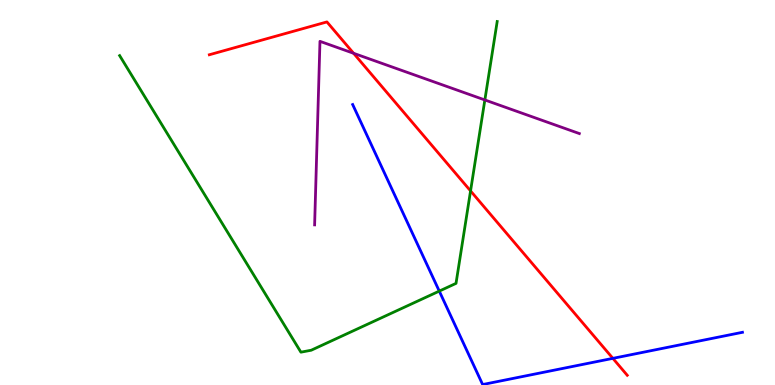[{'lines': ['blue', 'red'], 'intersections': [{'x': 7.91, 'y': 0.692}]}, {'lines': ['green', 'red'], 'intersections': [{'x': 6.07, 'y': 5.04}]}, {'lines': ['purple', 'red'], 'intersections': [{'x': 4.56, 'y': 8.62}]}, {'lines': ['blue', 'green'], 'intersections': [{'x': 5.67, 'y': 2.44}]}, {'lines': ['blue', 'purple'], 'intersections': []}, {'lines': ['green', 'purple'], 'intersections': [{'x': 6.26, 'y': 7.4}]}]